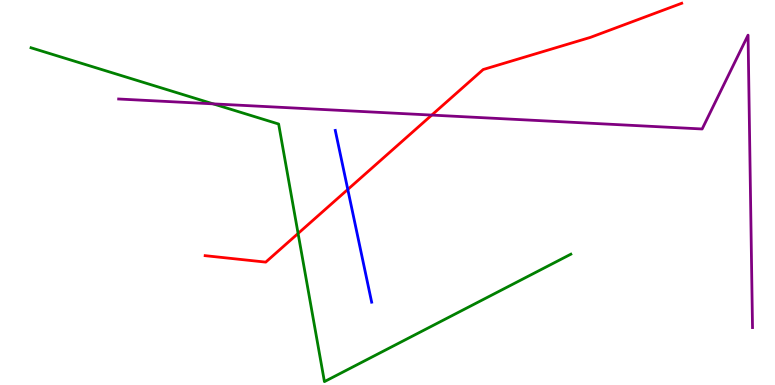[{'lines': ['blue', 'red'], 'intersections': [{'x': 4.49, 'y': 5.08}]}, {'lines': ['green', 'red'], 'intersections': [{'x': 3.85, 'y': 3.94}]}, {'lines': ['purple', 'red'], 'intersections': [{'x': 5.57, 'y': 7.01}]}, {'lines': ['blue', 'green'], 'intersections': []}, {'lines': ['blue', 'purple'], 'intersections': []}, {'lines': ['green', 'purple'], 'intersections': [{'x': 2.75, 'y': 7.3}]}]